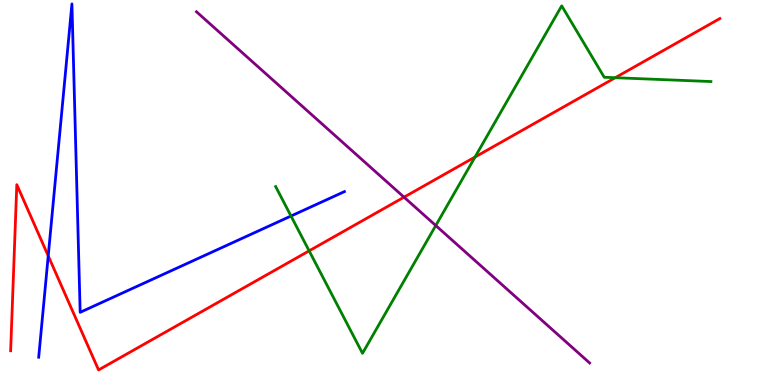[{'lines': ['blue', 'red'], 'intersections': [{'x': 0.622, 'y': 3.35}]}, {'lines': ['green', 'red'], 'intersections': [{'x': 3.99, 'y': 3.48}, {'x': 6.13, 'y': 5.92}, {'x': 7.94, 'y': 7.98}]}, {'lines': ['purple', 'red'], 'intersections': [{'x': 5.21, 'y': 4.88}]}, {'lines': ['blue', 'green'], 'intersections': [{'x': 3.75, 'y': 4.39}]}, {'lines': ['blue', 'purple'], 'intersections': []}, {'lines': ['green', 'purple'], 'intersections': [{'x': 5.62, 'y': 4.14}]}]